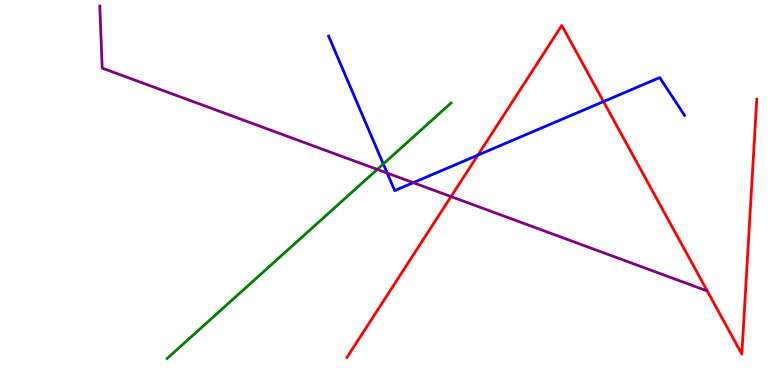[{'lines': ['blue', 'red'], 'intersections': [{'x': 6.17, 'y': 5.97}, {'x': 7.79, 'y': 7.36}]}, {'lines': ['green', 'red'], 'intersections': []}, {'lines': ['purple', 'red'], 'intersections': [{'x': 5.82, 'y': 4.89}]}, {'lines': ['blue', 'green'], 'intersections': [{'x': 4.95, 'y': 5.74}]}, {'lines': ['blue', 'purple'], 'intersections': [{'x': 5.0, 'y': 5.5}, {'x': 5.33, 'y': 5.26}]}, {'lines': ['green', 'purple'], 'intersections': [{'x': 4.87, 'y': 5.6}]}]